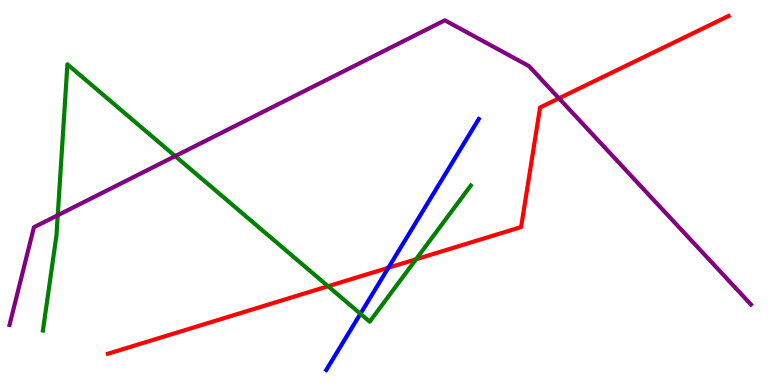[{'lines': ['blue', 'red'], 'intersections': [{'x': 5.01, 'y': 3.05}]}, {'lines': ['green', 'red'], 'intersections': [{'x': 4.23, 'y': 2.57}, {'x': 5.37, 'y': 3.27}]}, {'lines': ['purple', 'red'], 'intersections': [{'x': 7.21, 'y': 7.45}]}, {'lines': ['blue', 'green'], 'intersections': [{'x': 4.65, 'y': 1.85}]}, {'lines': ['blue', 'purple'], 'intersections': []}, {'lines': ['green', 'purple'], 'intersections': [{'x': 0.745, 'y': 4.41}, {'x': 2.26, 'y': 5.95}]}]